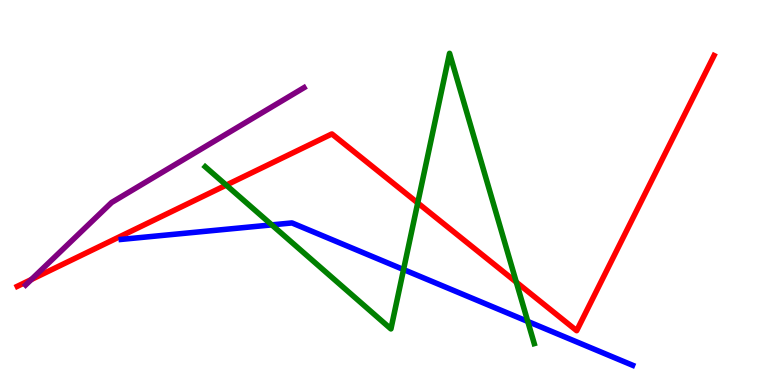[{'lines': ['blue', 'red'], 'intersections': []}, {'lines': ['green', 'red'], 'intersections': [{'x': 2.92, 'y': 5.19}, {'x': 5.39, 'y': 4.73}, {'x': 6.66, 'y': 2.67}]}, {'lines': ['purple', 'red'], 'intersections': [{'x': 0.404, 'y': 2.74}]}, {'lines': ['blue', 'green'], 'intersections': [{'x': 3.51, 'y': 4.16}, {'x': 5.21, 'y': 3.0}, {'x': 6.81, 'y': 1.65}]}, {'lines': ['blue', 'purple'], 'intersections': []}, {'lines': ['green', 'purple'], 'intersections': []}]